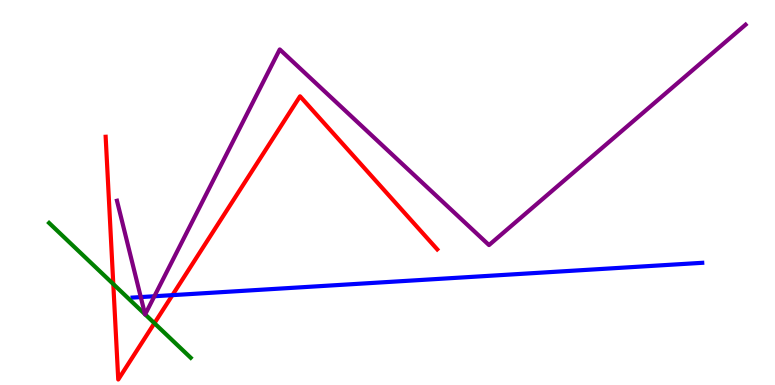[{'lines': ['blue', 'red'], 'intersections': [{'x': 2.22, 'y': 2.33}]}, {'lines': ['green', 'red'], 'intersections': [{'x': 1.46, 'y': 2.62}, {'x': 1.99, 'y': 1.61}]}, {'lines': ['purple', 'red'], 'intersections': []}, {'lines': ['blue', 'green'], 'intersections': []}, {'lines': ['blue', 'purple'], 'intersections': [{'x': 1.82, 'y': 2.28}, {'x': 1.99, 'y': 2.31}]}, {'lines': ['green', 'purple'], 'intersections': [{'x': 1.87, 'y': 1.84}, {'x': 1.87, 'y': 1.83}]}]